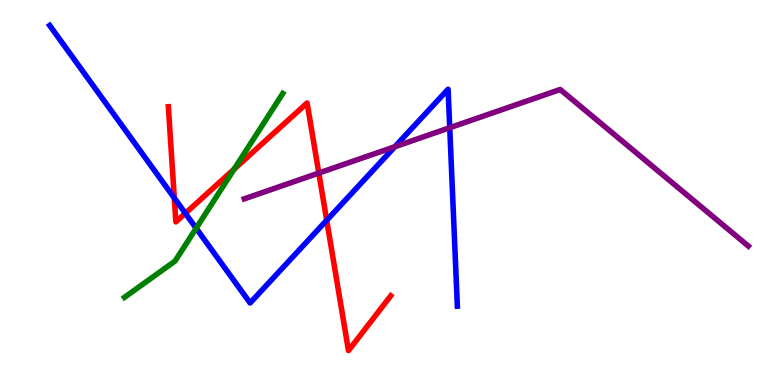[{'lines': ['blue', 'red'], 'intersections': [{'x': 2.25, 'y': 4.86}, {'x': 2.39, 'y': 4.46}, {'x': 4.22, 'y': 4.28}]}, {'lines': ['green', 'red'], 'intersections': [{'x': 3.02, 'y': 5.61}]}, {'lines': ['purple', 'red'], 'intersections': [{'x': 4.11, 'y': 5.51}]}, {'lines': ['blue', 'green'], 'intersections': [{'x': 2.53, 'y': 4.07}]}, {'lines': ['blue', 'purple'], 'intersections': [{'x': 5.09, 'y': 6.19}, {'x': 5.8, 'y': 6.68}]}, {'lines': ['green', 'purple'], 'intersections': []}]